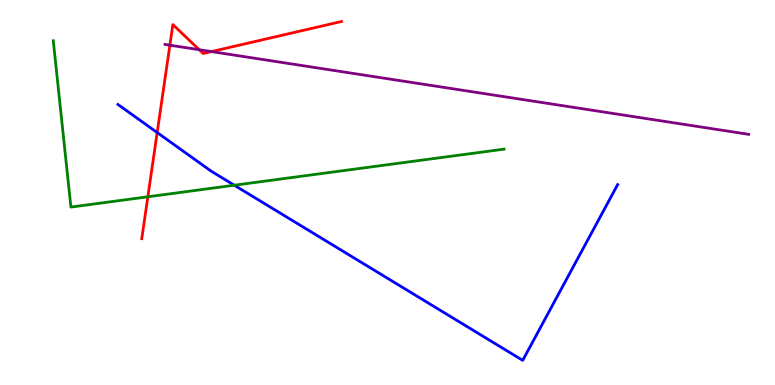[{'lines': ['blue', 'red'], 'intersections': [{'x': 2.03, 'y': 6.56}]}, {'lines': ['green', 'red'], 'intersections': [{'x': 1.91, 'y': 4.89}]}, {'lines': ['purple', 'red'], 'intersections': [{'x': 2.19, 'y': 8.83}, {'x': 2.57, 'y': 8.71}, {'x': 2.73, 'y': 8.66}]}, {'lines': ['blue', 'green'], 'intersections': [{'x': 3.02, 'y': 5.19}]}, {'lines': ['blue', 'purple'], 'intersections': []}, {'lines': ['green', 'purple'], 'intersections': []}]